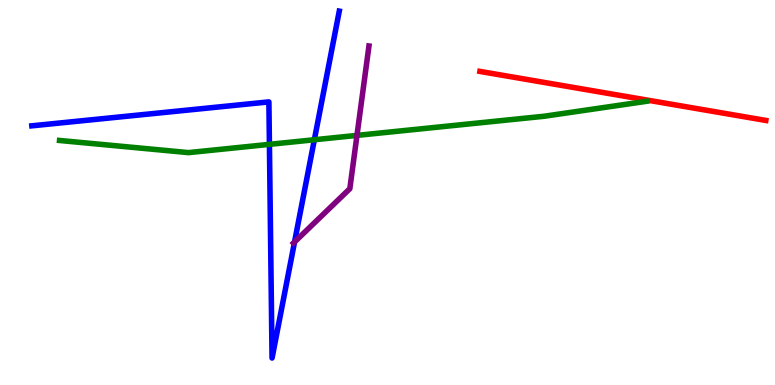[{'lines': ['blue', 'red'], 'intersections': []}, {'lines': ['green', 'red'], 'intersections': []}, {'lines': ['purple', 'red'], 'intersections': []}, {'lines': ['blue', 'green'], 'intersections': [{'x': 3.48, 'y': 6.25}, {'x': 4.06, 'y': 6.37}]}, {'lines': ['blue', 'purple'], 'intersections': [{'x': 3.8, 'y': 3.71}]}, {'lines': ['green', 'purple'], 'intersections': [{'x': 4.61, 'y': 6.48}]}]